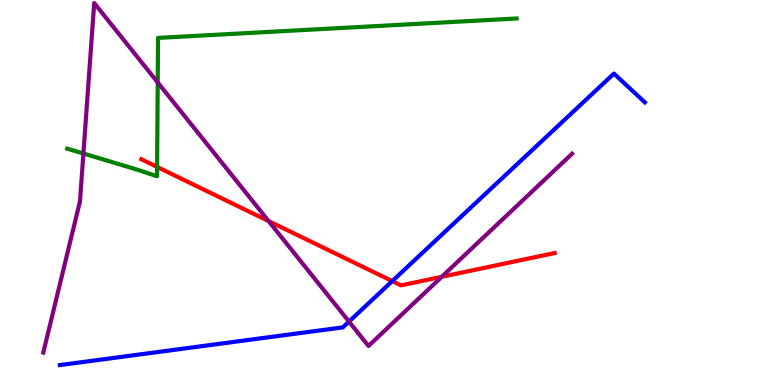[{'lines': ['blue', 'red'], 'intersections': [{'x': 5.06, 'y': 2.7}]}, {'lines': ['green', 'red'], 'intersections': [{'x': 2.03, 'y': 5.66}]}, {'lines': ['purple', 'red'], 'intersections': [{'x': 3.47, 'y': 4.26}, {'x': 5.7, 'y': 2.81}]}, {'lines': ['blue', 'green'], 'intersections': []}, {'lines': ['blue', 'purple'], 'intersections': [{'x': 4.5, 'y': 1.65}]}, {'lines': ['green', 'purple'], 'intersections': [{'x': 1.08, 'y': 6.01}, {'x': 2.04, 'y': 7.86}]}]